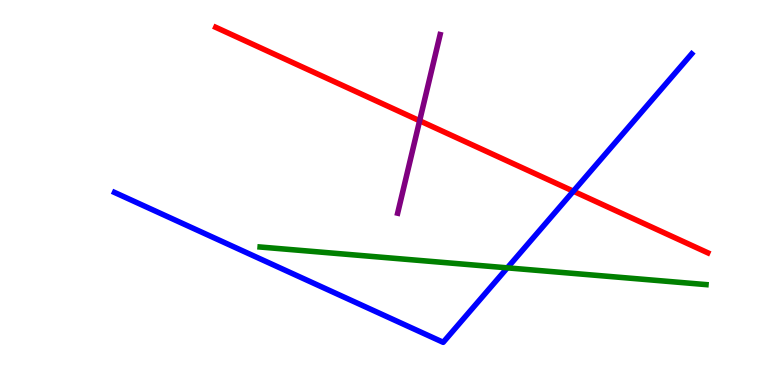[{'lines': ['blue', 'red'], 'intersections': [{'x': 7.4, 'y': 5.03}]}, {'lines': ['green', 'red'], 'intersections': []}, {'lines': ['purple', 'red'], 'intersections': [{'x': 5.41, 'y': 6.86}]}, {'lines': ['blue', 'green'], 'intersections': [{'x': 6.55, 'y': 3.04}]}, {'lines': ['blue', 'purple'], 'intersections': []}, {'lines': ['green', 'purple'], 'intersections': []}]